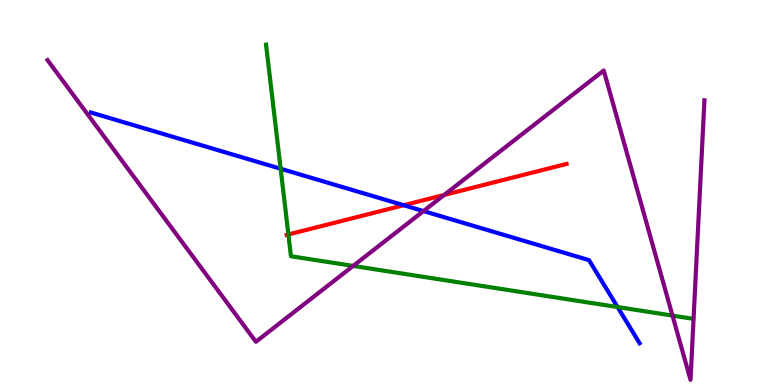[{'lines': ['blue', 'red'], 'intersections': [{'x': 5.21, 'y': 4.67}]}, {'lines': ['green', 'red'], 'intersections': [{'x': 3.72, 'y': 3.91}]}, {'lines': ['purple', 'red'], 'intersections': [{'x': 5.73, 'y': 4.94}]}, {'lines': ['blue', 'green'], 'intersections': [{'x': 3.62, 'y': 5.62}, {'x': 7.97, 'y': 2.02}]}, {'lines': ['blue', 'purple'], 'intersections': [{'x': 5.46, 'y': 4.52}]}, {'lines': ['green', 'purple'], 'intersections': [{'x': 4.56, 'y': 3.09}, {'x': 8.68, 'y': 1.8}]}]